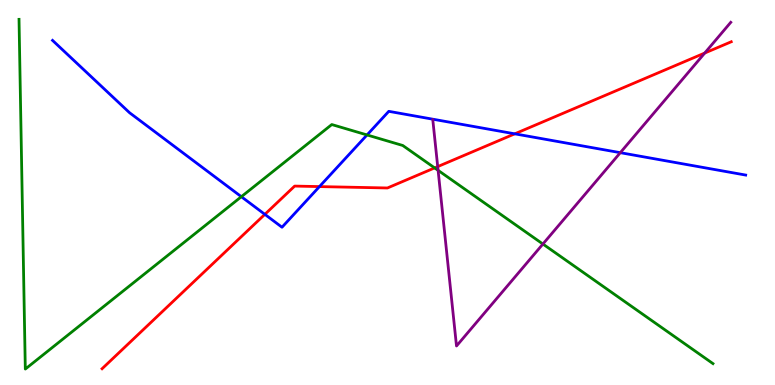[{'lines': ['blue', 'red'], 'intersections': [{'x': 3.42, 'y': 4.43}, {'x': 4.12, 'y': 5.15}, {'x': 6.64, 'y': 6.52}]}, {'lines': ['green', 'red'], 'intersections': [{'x': 5.61, 'y': 5.64}]}, {'lines': ['purple', 'red'], 'intersections': [{'x': 5.65, 'y': 5.67}, {'x': 9.09, 'y': 8.62}]}, {'lines': ['blue', 'green'], 'intersections': [{'x': 3.11, 'y': 4.89}, {'x': 4.74, 'y': 6.49}]}, {'lines': ['blue', 'purple'], 'intersections': [{'x': 8.0, 'y': 6.03}]}, {'lines': ['green', 'purple'], 'intersections': [{'x': 5.65, 'y': 5.58}, {'x': 7.01, 'y': 3.66}]}]